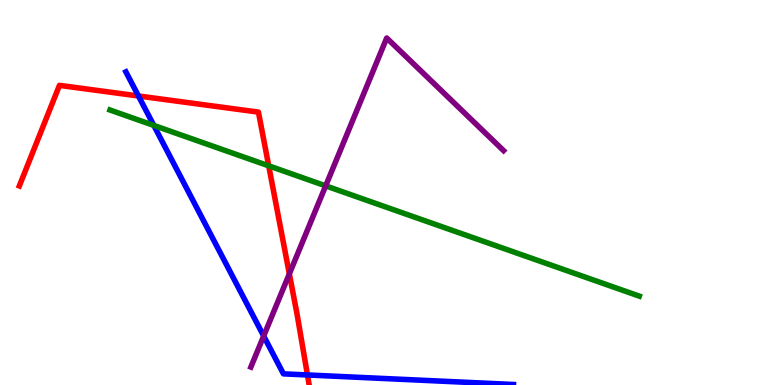[{'lines': ['blue', 'red'], 'intersections': [{'x': 1.79, 'y': 7.51}, {'x': 3.97, 'y': 0.261}]}, {'lines': ['green', 'red'], 'intersections': [{'x': 3.47, 'y': 5.69}]}, {'lines': ['purple', 'red'], 'intersections': [{'x': 3.73, 'y': 2.89}]}, {'lines': ['blue', 'green'], 'intersections': [{'x': 1.98, 'y': 6.74}]}, {'lines': ['blue', 'purple'], 'intersections': [{'x': 3.4, 'y': 1.27}]}, {'lines': ['green', 'purple'], 'intersections': [{'x': 4.2, 'y': 5.17}]}]